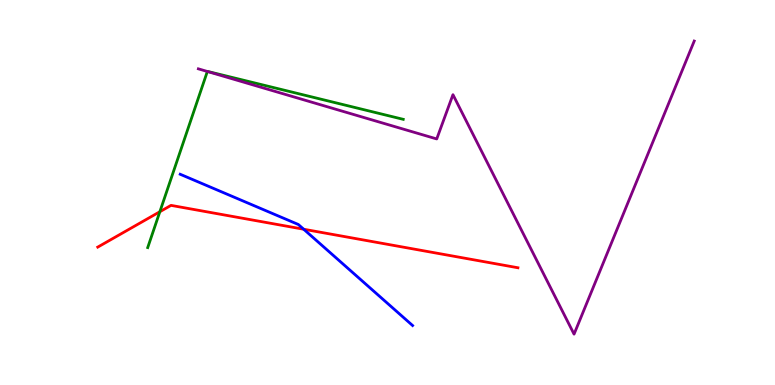[{'lines': ['blue', 'red'], 'intersections': [{'x': 3.92, 'y': 4.05}]}, {'lines': ['green', 'red'], 'intersections': [{'x': 2.06, 'y': 4.5}]}, {'lines': ['purple', 'red'], 'intersections': []}, {'lines': ['blue', 'green'], 'intersections': []}, {'lines': ['blue', 'purple'], 'intersections': []}, {'lines': ['green', 'purple'], 'intersections': [{'x': 2.68, 'y': 8.14}]}]